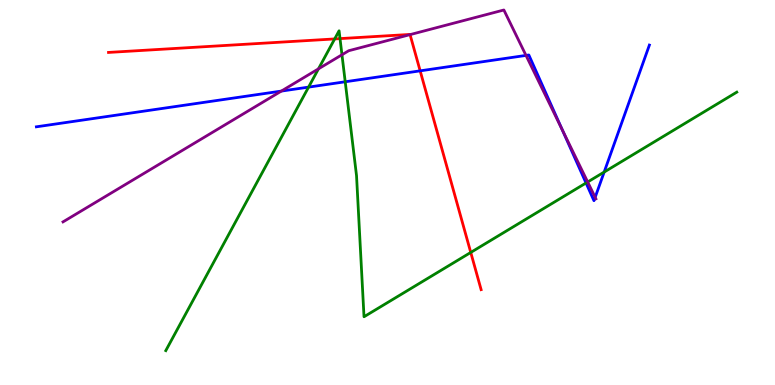[{'lines': ['blue', 'red'], 'intersections': [{'x': 5.42, 'y': 8.16}]}, {'lines': ['green', 'red'], 'intersections': [{'x': 4.32, 'y': 8.99}, {'x': 4.39, 'y': 9.0}, {'x': 6.07, 'y': 3.44}]}, {'lines': ['purple', 'red'], 'intersections': [{'x': 5.29, 'y': 9.1}]}, {'lines': ['blue', 'green'], 'intersections': [{'x': 3.98, 'y': 7.74}, {'x': 4.45, 'y': 7.88}, {'x': 7.56, 'y': 5.25}, {'x': 7.8, 'y': 5.53}]}, {'lines': ['blue', 'purple'], 'intersections': [{'x': 3.63, 'y': 7.63}, {'x': 6.79, 'y': 8.56}, {'x': 7.26, 'y': 6.62}, {'x': 7.68, 'y': 4.87}]}, {'lines': ['green', 'purple'], 'intersections': [{'x': 4.11, 'y': 8.21}, {'x': 4.41, 'y': 8.58}, {'x': 7.58, 'y': 5.27}]}]